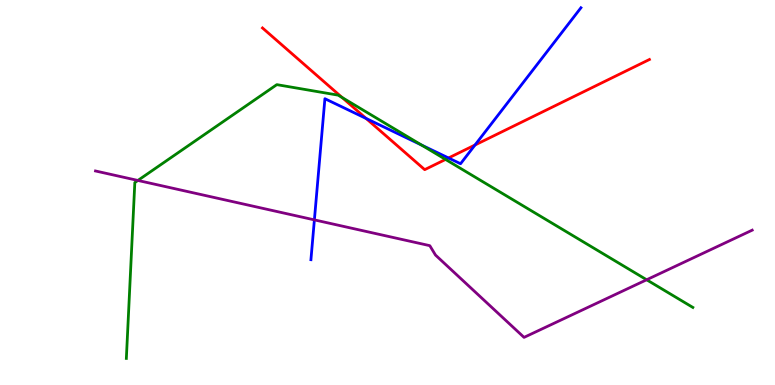[{'lines': ['blue', 'red'], 'intersections': [{'x': 4.72, 'y': 6.92}, {'x': 5.79, 'y': 5.9}, {'x': 6.13, 'y': 6.23}]}, {'lines': ['green', 'red'], 'intersections': [{'x': 4.41, 'y': 7.47}, {'x': 5.75, 'y': 5.86}]}, {'lines': ['purple', 'red'], 'intersections': []}, {'lines': ['blue', 'green'], 'intersections': [{'x': 5.44, 'y': 6.23}]}, {'lines': ['blue', 'purple'], 'intersections': [{'x': 4.06, 'y': 4.29}]}, {'lines': ['green', 'purple'], 'intersections': [{'x': 1.78, 'y': 5.31}, {'x': 8.34, 'y': 2.73}]}]